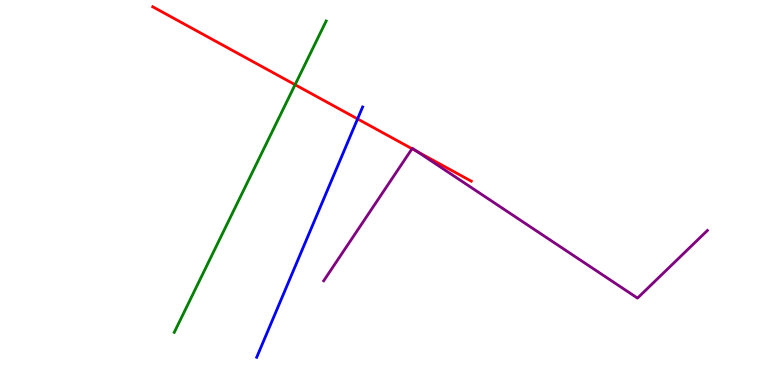[{'lines': ['blue', 'red'], 'intersections': [{'x': 4.61, 'y': 6.91}]}, {'lines': ['green', 'red'], 'intersections': [{'x': 3.81, 'y': 7.8}]}, {'lines': ['purple', 'red'], 'intersections': [{'x': 5.32, 'y': 6.14}, {'x': 5.38, 'y': 6.06}]}, {'lines': ['blue', 'green'], 'intersections': []}, {'lines': ['blue', 'purple'], 'intersections': []}, {'lines': ['green', 'purple'], 'intersections': []}]